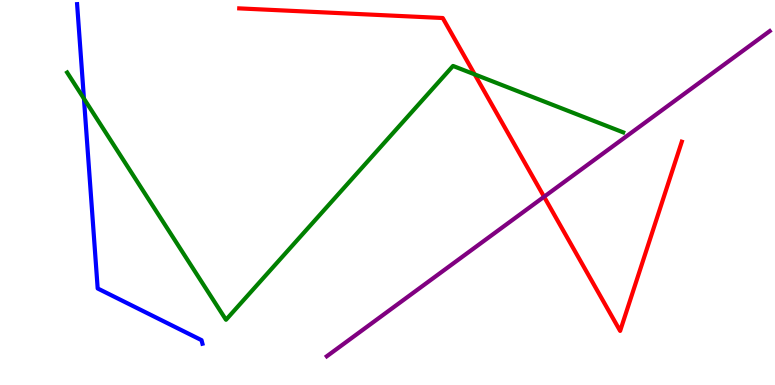[{'lines': ['blue', 'red'], 'intersections': []}, {'lines': ['green', 'red'], 'intersections': [{'x': 6.13, 'y': 8.07}]}, {'lines': ['purple', 'red'], 'intersections': [{'x': 7.02, 'y': 4.89}]}, {'lines': ['blue', 'green'], 'intersections': [{'x': 1.08, 'y': 7.44}]}, {'lines': ['blue', 'purple'], 'intersections': []}, {'lines': ['green', 'purple'], 'intersections': []}]